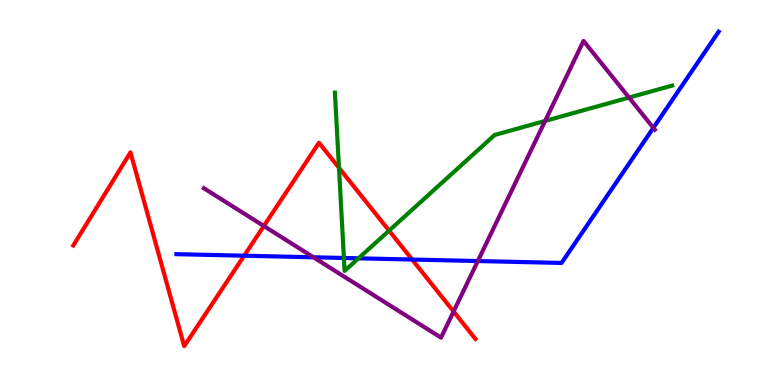[{'lines': ['blue', 'red'], 'intersections': [{'x': 3.15, 'y': 3.36}, {'x': 5.32, 'y': 3.26}]}, {'lines': ['green', 'red'], 'intersections': [{'x': 4.37, 'y': 5.64}, {'x': 5.02, 'y': 4.01}]}, {'lines': ['purple', 'red'], 'intersections': [{'x': 3.4, 'y': 4.13}, {'x': 5.85, 'y': 1.91}]}, {'lines': ['blue', 'green'], 'intersections': [{'x': 4.44, 'y': 3.3}, {'x': 4.63, 'y': 3.29}]}, {'lines': ['blue', 'purple'], 'intersections': [{'x': 4.05, 'y': 3.32}, {'x': 6.17, 'y': 3.22}, {'x': 8.43, 'y': 6.68}]}, {'lines': ['green', 'purple'], 'intersections': [{'x': 7.03, 'y': 6.86}, {'x': 8.12, 'y': 7.47}]}]